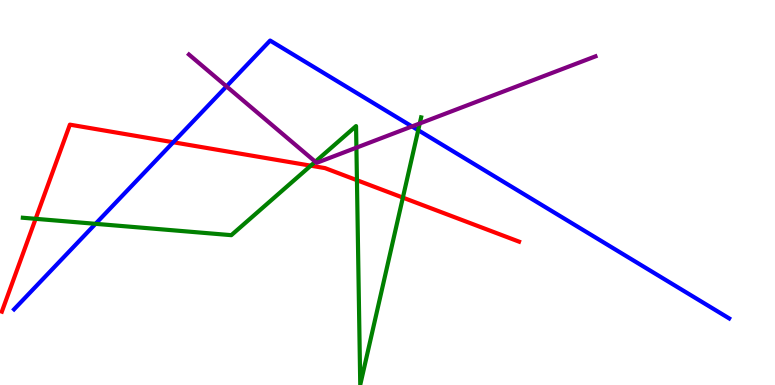[{'lines': ['blue', 'red'], 'intersections': [{'x': 2.24, 'y': 6.3}]}, {'lines': ['green', 'red'], 'intersections': [{'x': 0.46, 'y': 4.32}, {'x': 4.01, 'y': 5.7}, {'x': 4.61, 'y': 5.32}, {'x': 5.2, 'y': 4.87}]}, {'lines': ['purple', 'red'], 'intersections': []}, {'lines': ['blue', 'green'], 'intersections': [{'x': 1.23, 'y': 4.19}, {'x': 5.4, 'y': 6.62}]}, {'lines': ['blue', 'purple'], 'intersections': [{'x': 2.92, 'y': 7.76}, {'x': 5.32, 'y': 6.72}]}, {'lines': ['green', 'purple'], 'intersections': [{'x': 4.07, 'y': 5.8}, {'x': 4.6, 'y': 6.16}, {'x': 5.42, 'y': 6.79}]}]